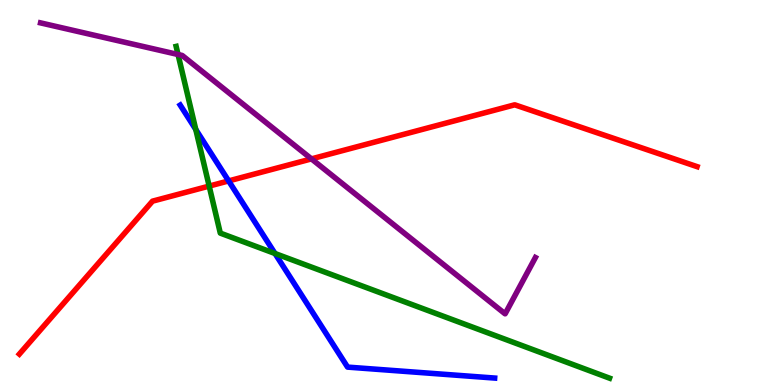[{'lines': ['blue', 'red'], 'intersections': [{'x': 2.95, 'y': 5.3}]}, {'lines': ['green', 'red'], 'intersections': [{'x': 2.7, 'y': 5.17}]}, {'lines': ['purple', 'red'], 'intersections': [{'x': 4.02, 'y': 5.87}]}, {'lines': ['blue', 'green'], 'intersections': [{'x': 2.53, 'y': 6.64}, {'x': 3.55, 'y': 3.42}]}, {'lines': ['blue', 'purple'], 'intersections': []}, {'lines': ['green', 'purple'], 'intersections': [{'x': 2.3, 'y': 8.58}]}]